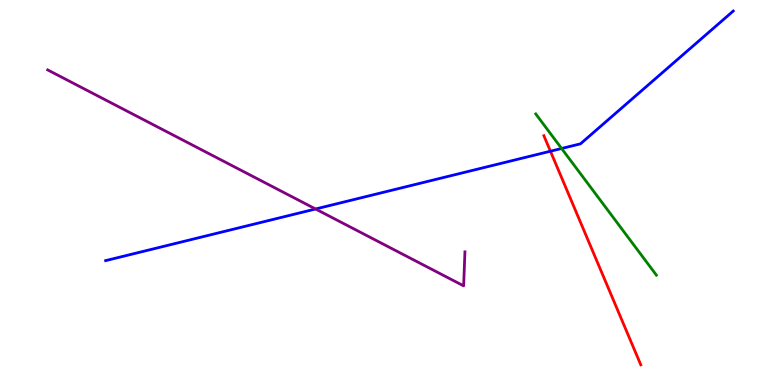[{'lines': ['blue', 'red'], 'intersections': [{'x': 7.1, 'y': 6.07}]}, {'lines': ['green', 'red'], 'intersections': []}, {'lines': ['purple', 'red'], 'intersections': []}, {'lines': ['blue', 'green'], 'intersections': [{'x': 7.25, 'y': 6.14}]}, {'lines': ['blue', 'purple'], 'intersections': [{'x': 4.07, 'y': 4.57}]}, {'lines': ['green', 'purple'], 'intersections': []}]